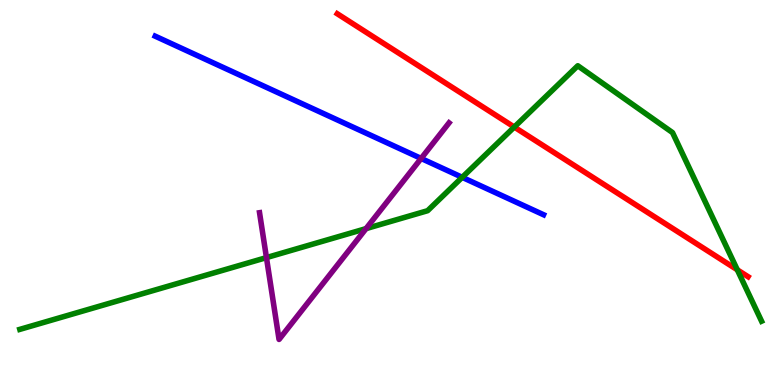[{'lines': ['blue', 'red'], 'intersections': []}, {'lines': ['green', 'red'], 'intersections': [{'x': 6.64, 'y': 6.7}, {'x': 9.51, 'y': 2.99}]}, {'lines': ['purple', 'red'], 'intersections': []}, {'lines': ['blue', 'green'], 'intersections': [{'x': 5.96, 'y': 5.39}]}, {'lines': ['blue', 'purple'], 'intersections': [{'x': 5.43, 'y': 5.88}]}, {'lines': ['green', 'purple'], 'intersections': [{'x': 3.44, 'y': 3.31}, {'x': 4.72, 'y': 4.06}]}]